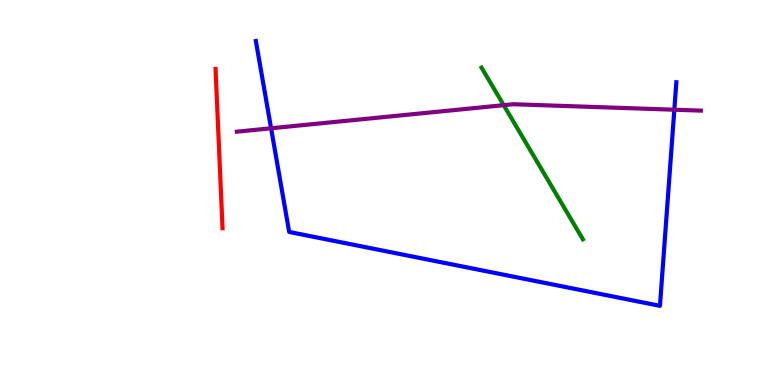[{'lines': ['blue', 'red'], 'intersections': []}, {'lines': ['green', 'red'], 'intersections': []}, {'lines': ['purple', 'red'], 'intersections': []}, {'lines': ['blue', 'green'], 'intersections': []}, {'lines': ['blue', 'purple'], 'intersections': [{'x': 3.5, 'y': 6.67}, {'x': 8.7, 'y': 7.15}]}, {'lines': ['green', 'purple'], 'intersections': [{'x': 6.5, 'y': 7.27}]}]